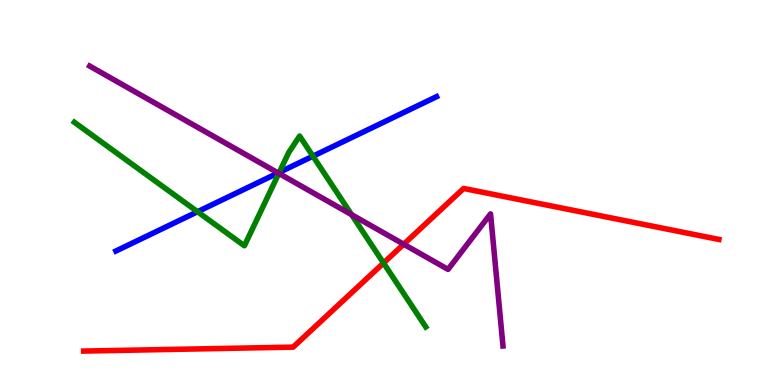[{'lines': ['blue', 'red'], 'intersections': []}, {'lines': ['green', 'red'], 'intersections': [{'x': 4.95, 'y': 3.17}]}, {'lines': ['purple', 'red'], 'intersections': [{'x': 5.21, 'y': 3.66}]}, {'lines': ['blue', 'green'], 'intersections': [{'x': 2.55, 'y': 4.5}, {'x': 3.6, 'y': 5.52}, {'x': 4.04, 'y': 5.94}]}, {'lines': ['blue', 'purple'], 'intersections': [{'x': 3.59, 'y': 5.51}]}, {'lines': ['green', 'purple'], 'intersections': [{'x': 3.6, 'y': 5.5}, {'x': 4.54, 'y': 4.42}]}]